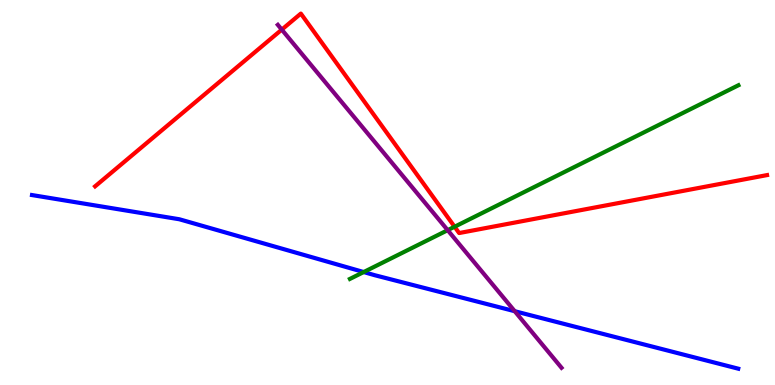[{'lines': ['blue', 'red'], 'intersections': []}, {'lines': ['green', 'red'], 'intersections': [{'x': 5.87, 'y': 4.11}]}, {'lines': ['purple', 'red'], 'intersections': [{'x': 3.64, 'y': 9.23}]}, {'lines': ['blue', 'green'], 'intersections': [{'x': 4.69, 'y': 2.93}]}, {'lines': ['blue', 'purple'], 'intersections': [{'x': 6.64, 'y': 1.92}]}, {'lines': ['green', 'purple'], 'intersections': [{'x': 5.78, 'y': 4.02}]}]